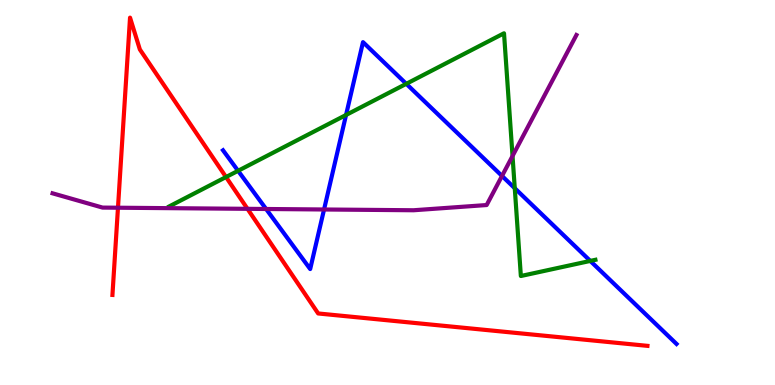[{'lines': ['blue', 'red'], 'intersections': []}, {'lines': ['green', 'red'], 'intersections': [{'x': 2.92, 'y': 5.4}]}, {'lines': ['purple', 'red'], 'intersections': [{'x': 1.52, 'y': 4.6}, {'x': 3.19, 'y': 4.58}]}, {'lines': ['blue', 'green'], 'intersections': [{'x': 3.07, 'y': 5.56}, {'x': 4.47, 'y': 7.01}, {'x': 5.24, 'y': 7.82}, {'x': 6.64, 'y': 5.11}, {'x': 7.62, 'y': 3.22}]}, {'lines': ['blue', 'purple'], 'intersections': [{'x': 3.43, 'y': 4.57}, {'x': 4.18, 'y': 4.56}, {'x': 6.48, 'y': 5.43}]}, {'lines': ['green', 'purple'], 'intersections': [{'x': 6.61, 'y': 5.95}]}]